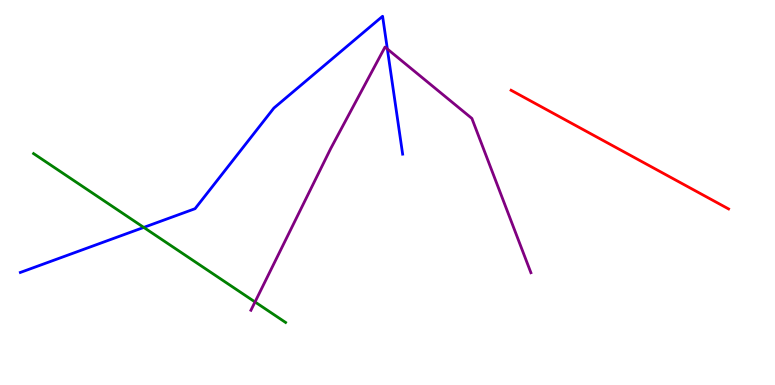[{'lines': ['blue', 'red'], 'intersections': []}, {'lines': ['green', 'red'], 'intersections': []}, {'lines': ['purple', 'red'], 'intersections': []}, {'lines': ['blue', 'green'], 'intersections': [{'x': 1.85, 'y': 4.09}]}, {'lines': ['blue', 'purple'], 'intersections': [{'x': 5.0, 'y': 8.73}]}, {'lines': ['green', 'purple'], 'intersections': [{'x': 3.29, 'y': 2.16}]}]